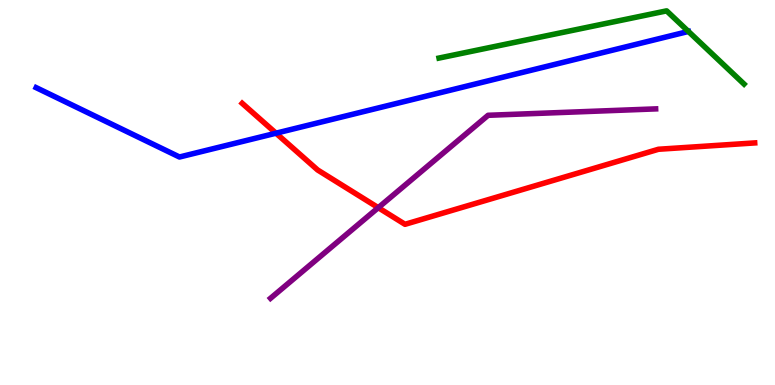[{'lines': ['blue', 'red'], 'intersections': [{'x': 3.56, 'y': 6.54}]}, {'lines': ['green', 'red'], 'intersections': []}, {'lines': ['purple', 'red'], 'intersections': [{'x': 4.88, 'y': 4.61}]}, {'lines': ['blue', 'green'], 'intersections': []}, {'lines': ['blue', 'purple'], 'intersections': []}, {'lines': ['green', 'purple'], 'intersections': []}]